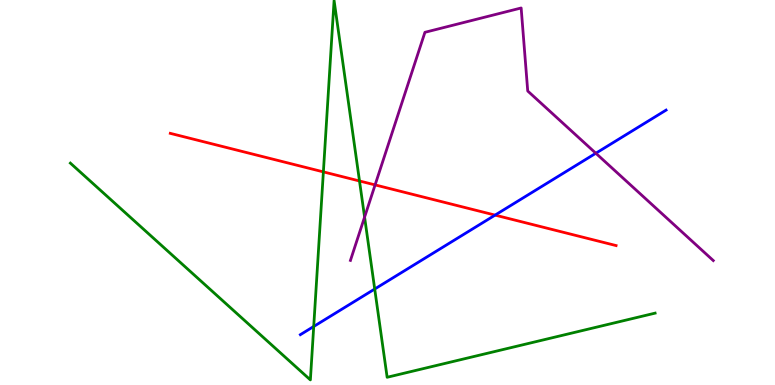[{'lines': ['blue', 'red'], 'intersections': [{'x': 6.39, 'y': 4.41}]}, {'lines': ['green', 'red'], 'intersections': [{'x': 4.17, 'y': 5.54}, {'x': 4.64, 'y': 5.3}]}, {'lines': ['purple', 'red'], 'intersections': [{'x': 4.84, 'y': 5.2}]}, {'lines': ['blue', 'green'], 'intersections': [{'x': 4.05, 'y': 1.52}, {'x': 4.84, 'y': 2.49}]}, {'lines': ['blue', 'purple'], 'intersections': [{'x': 7.69, 'y': 6.02}]}, {'lines': ['green', 'purple'], 'intersections': [{'x': 4.7, 'y': 4.36}]}]